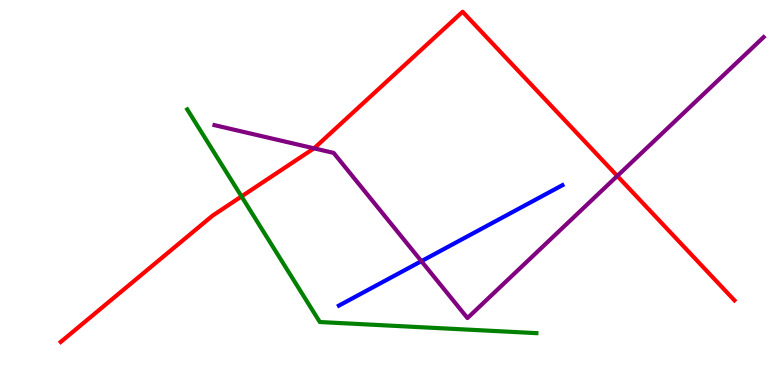[{'lines': ['blue', 'red'], 'intersections': []}, {'lines': ['green', 'red'], 'intersections': [{'x': 3.12, 'y': 4.9}]}, {'lines': ['purple', 'red'], 'intersections': [{'x': 4.05, 'y': 6.15}, {'x': 7.96, 'y': 5.43}]}, {'lines': ['blue', 'green'], 'intersections': []}, {'lines': ['blue', 'purple'], 'intersections': [{'x': 5.44, 'y': 3.22}]}, {'lines': ['green', 'purple'], 'intersections': []}]